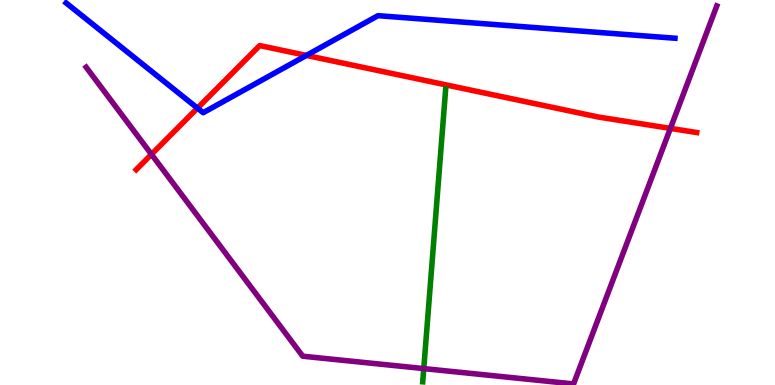[{'lines': ['blue', 'red'], 'intersections': [{'x': 2.55, 'y': 7.19}, {'x': 3.95, 'y': 8.56}]}, {'lines': ['green', 'red'], 'intersections': []}, {'lines': ['purple', 'red'], 'intersections': [{'x': 1.95, 'y': 5.99}, {'x': 8.65, 'y': 6.67}]}, {'lines': ['blue', 'green'], 'intersections': []}, {'lines': ['blue', 'purple'], 'intersections': []}, {'lines': ['green', 'purple'], 'intersections': [{'x': 5.47, 'y': 0.426}]}]